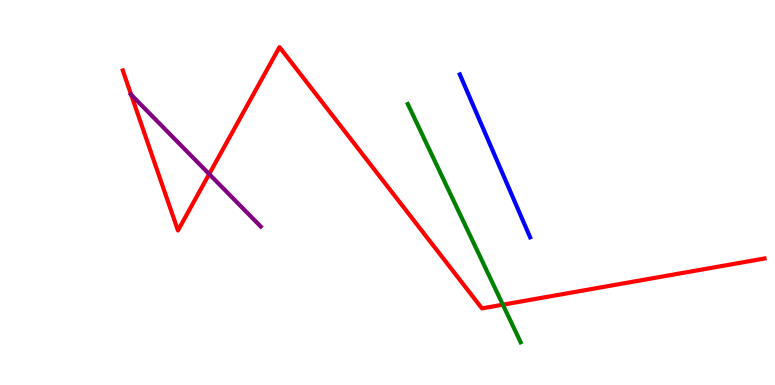[{'lines': ['blue', 'red'], 'intersections': []}, {'lines': ['green', 'red'], 'intersections': [{'x': 6.49, 'y': 2.09}]}, {'lines': ['purple', 'red'], 'intersections': [{'x': 1.69, 'y': 7.54}, {'x': 2.7, 'y': 5.48}]}, {'lines': ['blue', 'green'], 'intersections': []}, {'lines': ['blue', 'purple'], 'intersections': []}, {'lines': ['green', 'purple'], 'intersections': []}]